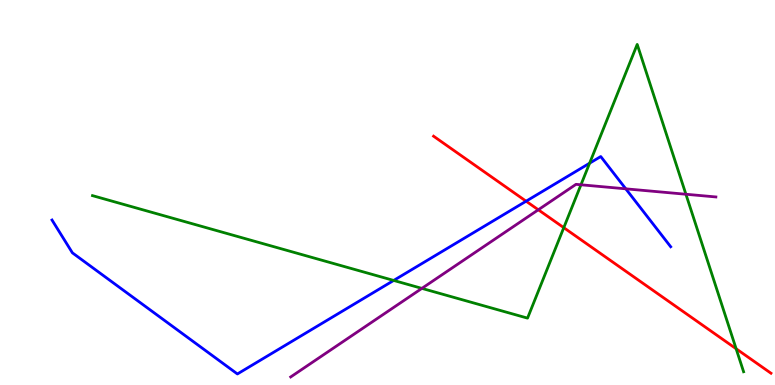[{'lines': ['blue', 'red'], 'intersections': [{'x': 6.79, 'y': 4.77}]}, {'lines': ['green', 'red'], 'intersections': [{'x': 7.27, 'y': 4.09}, {'x': 9.5, 'y': 0.942}]}, {'lines': ['purple', 'red'], 'intersections': [{'x': 6.95, 'y': 4.55}]}, {'lines': ['blue', 'green'], 'intersections': [{'x': 5.08, 'y': 2.72}, {'x': 7.61, 'y': 5.76}]}, {'lines': ['blue', 'purple'], 'intersections': [{'x': 8.07, 'y': 5.1}]}, {'lines': ['green', 'purple'], 'intersections': [{'x': 5.44, 'y': 2.51}, {'x': 7.5, 'y': 5.2}, {'x': 8.85, 'y': 4.95}]}]